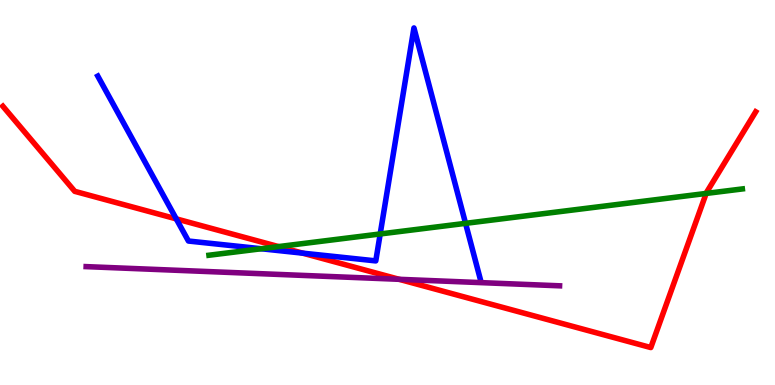[{'lines': ['blue', 'red'], 'intersections': [{'x': 2.27, 'y': 4.32}, {'x': 3.9, 'y': 3.43}]}, {'lines': ['green', 'red'], 'intersections': [{'x': 3.59, 'y': 3.59}, {'x': 9.11, 'y': 4.98}]}, {'lines': ['purple', 'red'], 'intersections': [{'x': 5.15, 'y': 2.75}]}, {'lines': ['blue', 'green'], 'intersections': [{'x': 3.37, 'y': 3.54}, {'x': 4.91, 'y': 3.92}, {'x': 6.01, 'y': 4.2}]}, {'lines': ['blue', 'purple'], 'intersections': []}, {'lines': ['green', 'purple'], 'intersections': []}]